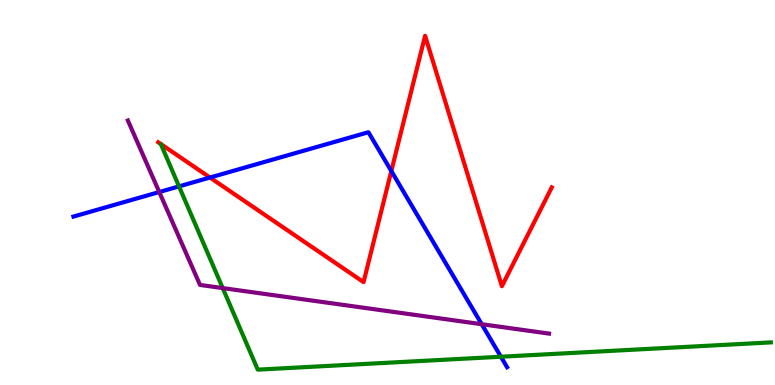[{'lines': ['blue', 'red'], 'intersections': [{'x': 2.71, 'y': 5.39}, {'x': 5.05, 'y': 5.56}]}, {'lines': ['green', 'red'], 'intersections': []}, {'lines': ['purple', 'red'], 'intersections': []}, {'lines': ['blue', 'green'], 'intersections': [{'x': 2.31, 'y': 5.16}, {'x': 6.46, 'y': 0.734}]}, {'lines': ['blue', 'purple'], 'intersections': [{'x': 2.06, 'y': 5.01}, {'x': 6.22, 'y': 1.58}]}, {'lines': ['green', 'purple'], 'intersections': [{'x': 2.87, 'y': 2.52}]}]